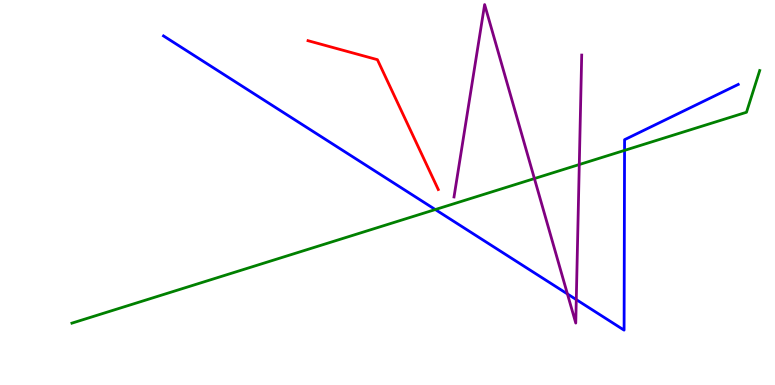[{'lines': ['blue', 'red'], 'intersections': []}, {'lines': ['green', 'red'], 'intersections': []}, {'lines': ['purple', 'red'], 'intersections': []}, {'lines': ['blue', 'green'], 'intersections': [{'x': 5.62, 'y': 4.56}, {'x': 8.06, 'y': 6.09}]}, {'lines': ['blue', 'purple'], 'intersections': [{'x': 7.32, 'y': 2.36}, {'x': 7.44, 'y': 2.22}]}, {'lines': ['green', 'purple'], 'intersections': [{'x': 6.9, 'y': 5.36}, {'x': 7.47, 'y': 5.73}]}]